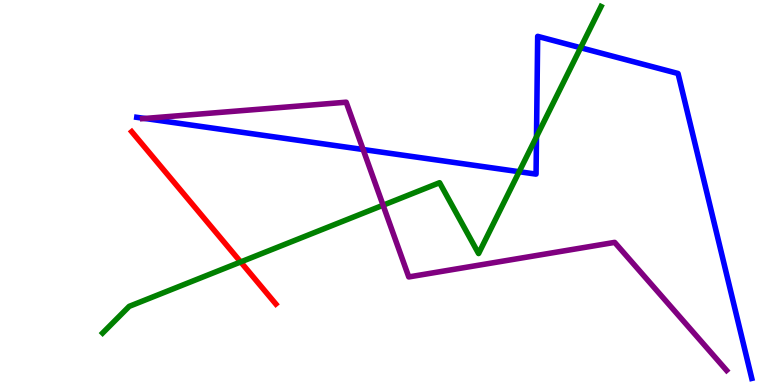[{'lines': ['blue', 'red'], 'intersections': []}, {'lines': ['green', 'red'], 'intersections': [{'x': 3.11, 'y': 3.2}]}, {'lines': ['purple', 'red'], 'intersections': []}, {'lines': ['blue', 'green'], 'intersections': [{'x': 6.7, 'y': 5.54}, {'x': 6.92, 'y': 6.45}, {'x': 7.49, 'y': 8.76}]}, {'lines': ['blue', 'purple'], 'intersections': [{'x': 1.87, 'y': 6.92}, {'x': 4.69, 'y': 6.12}]}, {'lines': ['green', 'purple'], 'intersections': [{'x': 4.94, 'y': 4.67}]}]